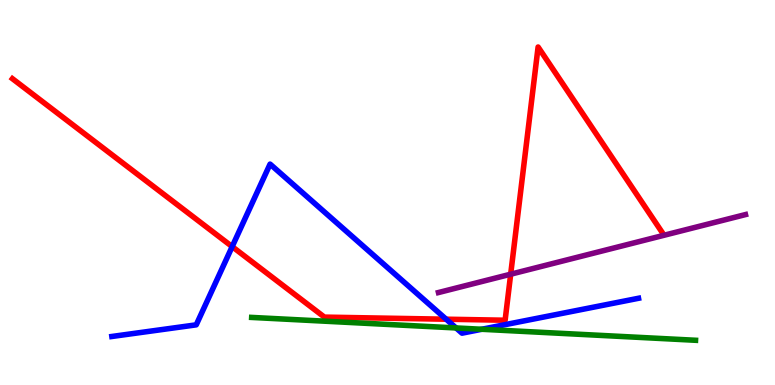[{'lines': ['blue', 'red'], 'intersections': [{'x': 3.0, 'y': 3.59}, {'x': 5.76, 'y': 1.71}]}, {'lines': ['green', 'red'], 'intersections': []}, {'lines': ['purple', 'red'], 'intersections': [{'x': 6.59, 'y': 2.88}]}, {'lines': ['blue', 'green'], 'intersections': [{'x': 5.88, 'y': 1.48}, {'x': 6.22, 'y': 1.45}]}, {'lines': ['blue', 'purple'], 'intersections': []}, {'lines': ['green', 'purple'], 'intersections': []}]